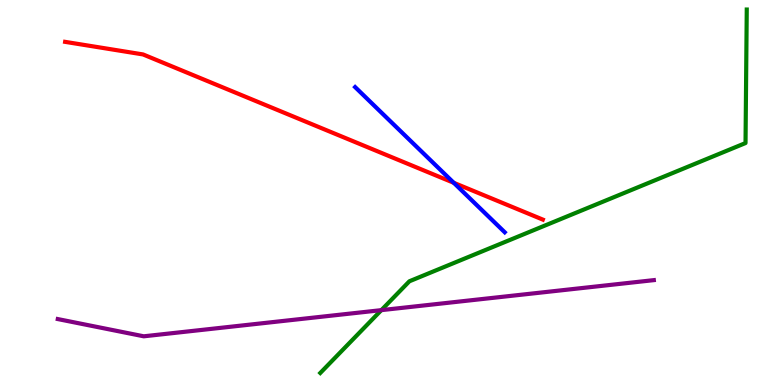[{'lines': ['blue', 'red'], 'intersections': [{'x': 5.86, 'y': 5.25}]}, {'lines': ['green', 'red'], 'intersections': []}, {'lines': ['purple', 'red'], 'intersections': []}, {'lines': ['blue', 'green'], 'intersections': []}, {'lines': ['blue', 'purple'], 'intersections': []}, {'lines': ['green', 'purple'], 'intersections': [{'x': 4.92, 'y': 1.94}]}]